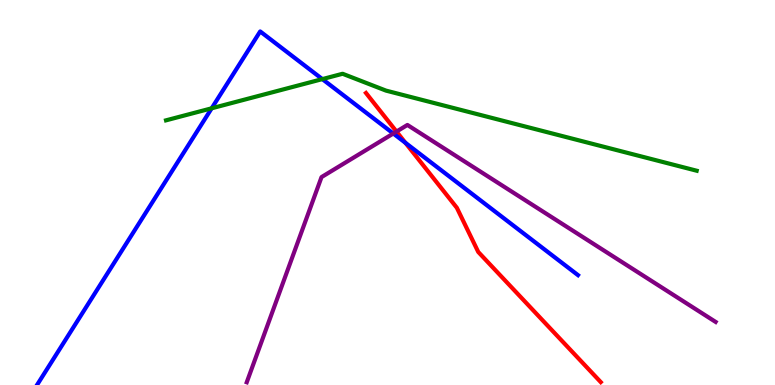[{'lines': ['blue', 'red'], 'intersections': [{'x': 5.23, 'y': 6.29}]}, {'lines': ['green', 'red'], 'intersections': []}, {'lines': ['purple', 'red'], 'intersections': [{'x': 5.12, 'y': 6.58}]}, {'lines': ['blue', 'green'], 'intersections': [{'x': 2.73, 'y': 7.19}, {'x': 4.16, 'y': 7.95}]}, {'lines': ['blue', 'purple'], 'intersections': [{'x': 5.07, 'y': 6.53}]}, {'lines': ['green', 'purple'], 'intersections': []}]